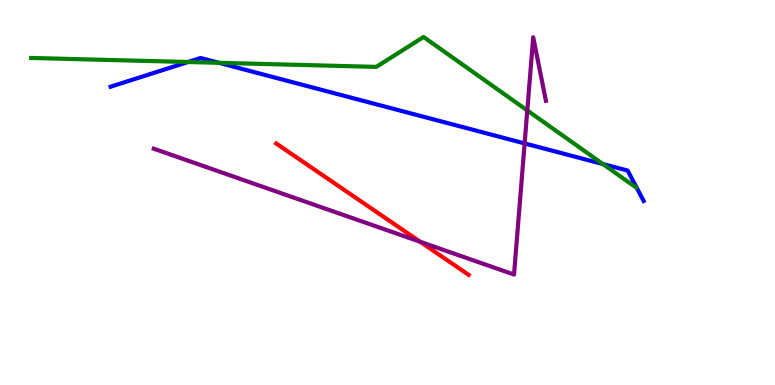[{'lines': ['blue', 'red'], 'intersections': []}, {'lines': ['green', 'red'], 'intersections': []}, {'lines': ['purple', 'red'], 'intersections': [{'x': 5.42, 'y': 3.72}]}, {'lines': ['blue', 'green'], 'intersections': [{'x': 2.43, 'y': 8.39}, {'x': 2.83, 'y': 8.37}, {'x': 7.78, 'y': 5.74}]}, {'lines': ['blue', 'purple'], 'intersections': [{'x': 6.77, 'y': 6.28}]}, {'lines': ['green', 'purple'], 'intersections': [{'x': 6.8, 'y': 7.13}]}]